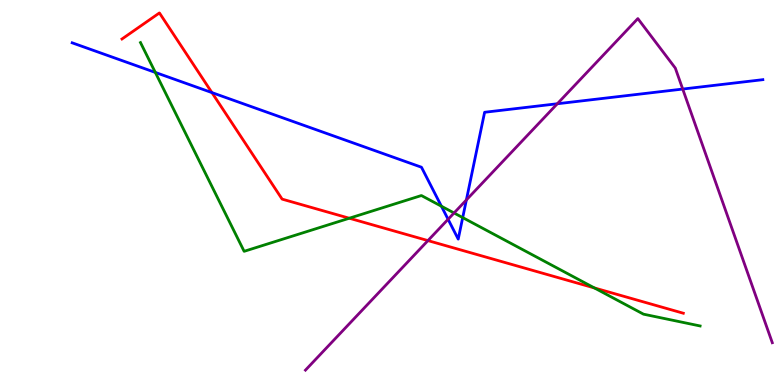[{'lines': ['blue', 'red'], 'intersections': [{'x': 2.73, 'y': 7.59}]}, {'lines': ['green', 'red'], 'intersections': [{'x': 4.51, 'y': 4.33}, {'x': 7.67, 'y': 2.52}]}, {'lines': ['purple', 'red'], 'intersections': [{'x': 5.52, 'y': 3.75}]}, {'lines': ['blue', 'green'], 'intersections': [{'x': 2.0, 'y': 8.12}, {'x': 5.7, 'y': 4.64}, {'x': 5.97, 'y': 4.35}]}, {'lines': ['blue', 'purple'], 'intersections': [{'x': 5.78, 'y': 4.3}, {'x': 6.02, 'y': 4.81}, {'x': 7.19, 'y': 7.31}, {'x': 8.81, 'y': 7.69}]}, {'lines': ['green', 'purple'], 'intersections': [{'x': 5.86, 'y': 4.47}]}]